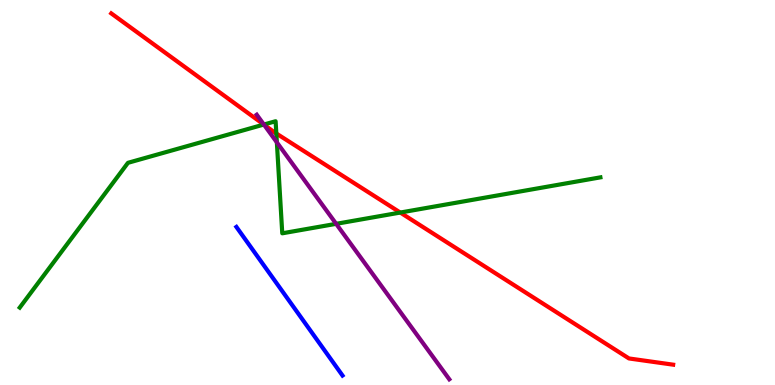[{'lines': ['blue', 'red'], 'intersections': []}, {'lines': ['green', 'red'], 'intersections': [{'x': 3.4, 'y': 6.76}, {'x': 3.57, 'y': 6.53}, {'x': 5.16, 'y': 4.48}]}, {'lines': ['purple', 'red'], 'intersections': [{'x': 3.41, 'y': 6.76}]}, {'lines': ['blue', 'green'], 'intersections': []}, {'lines': ['blue', 'purple'], 'intersections': []}, {'lines': ['green', 'purple'], 'intersections': [{'x': 3.41, 'y': 6.77}, {'x': 3.57, 'y': 6.3}, {'x': 4.34, 'y': 4.19}]}]